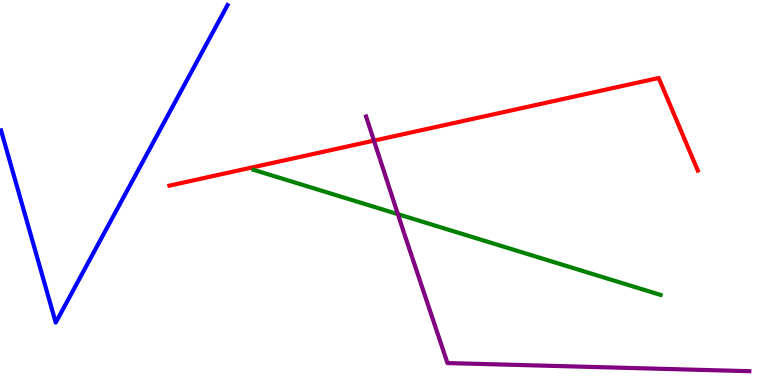[{'lines': ['blue', 'red'], 'intersections': []}, {'lines': ['green', 'red'], 'intersections': []}, {'lines': ['purple', 'red'], 'intersections': [{'x': 4.83, 'y': 6.35}]}, {'lines': ['blue', 'green'], 'intersections': []}, {'lines': ['blue', 'purple'], 'intersections': []}, {'lines': ['green', 'purple'], 'intersections': [{'x': 5.13, 'y': 4.44}]}]